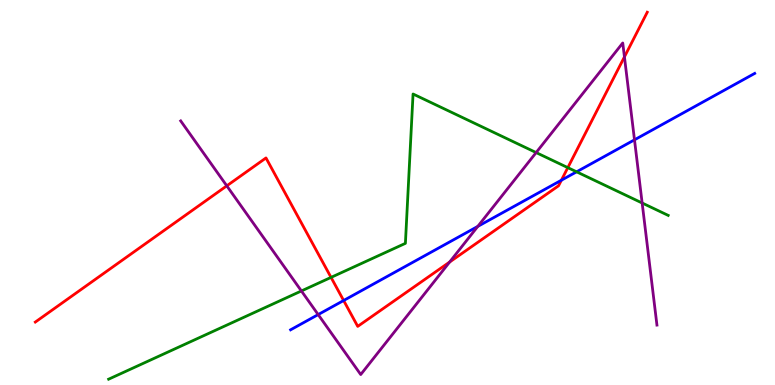[{'lines': ['blue', 'red'], 'intersections': [{'x': 4.43, 'y': 2.19}, {'x': 7.24, 'y': 5.32}]}, {'lines': ['green', 'red'], 'intersections': [{'x': 4.27, 'y': 2.8}, {'x': 7.33, 'y': 5.65}]}, {'lines': ['purple', 'red'], 'intersections': [{'x': 2.93, 'y': 5.17}, {'x': 5.8, 'y': 3.19}, {'x': 8.06, 'y': 8.52}]}, {'lines': ['blue', 'green'], 'intersections': [{'x': 7.44, 'y': 5.54}]}, {'lines': ['blue', 'purple'], 'intersections': [{'x': 4.11, 'y': 1.83}, {'x': 6.17, 'y': 4.12}, {'x': 8.19, 'y': 6.37}]}, {'lines': ['green', 'purple'], 'intersections': [{'x': 3.89, 'y': 2.44}, {'x': 6.92, 'y': 6.04}, {'x': 8.29, 'y': 4.73}]}]